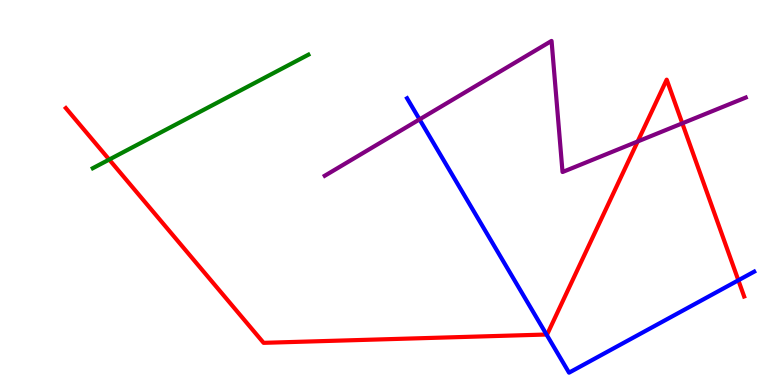[{'lines': ['blue', 'red'], 'intersections': [{'x': 7.05, 'y': 1.31}, {'x': 9.53, 'y': 2.72}]}, {'lines': ['green', 'red'], 'intersections': [{'x': 1.41, 'y': 5.86}]}, {'lines': ['purple', 'red'], 'intersections': [{'x': 8.23, 'y': 6.33}, {'x': 8.8, 'y': 6.8}]}, {'lines': ['blue', 'green'], 'intersections': []}, {'lines': ['blue', 'purple'], 'intersections': [{'x': 5.41, 'y': 6.9}]}, {'lines': ['green', 'purple'], 'intersections': []}]